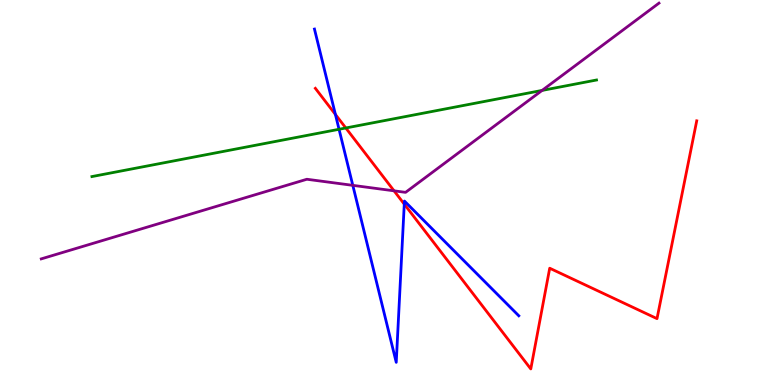[{'lines': ['blue', 'red'], 'intersections': [{'x': 4.33, 'y': 7.03}, {'x': 5.22, 'y': 4.7}]}, {'lines': ['green', 'red'], 'intersections': [{'x': 4.46, 'y': 6.68}]}, {'lines': ['purple', 'red'], 'intersections': [{'x': 5.08, 'y': 5.04}]}, {'lines': ['blue', 'green'], 'intersections': [{'x': 4.37, 'y': 6.64}]}, {'lines': ['blue', 'purple'], 'intersections': [{'x': 4.55, 'y': 5.19}]}, {'lines': ['green', 'purple'], 'intersections': [{'x': 6.99, 'y': 7.65}]}]